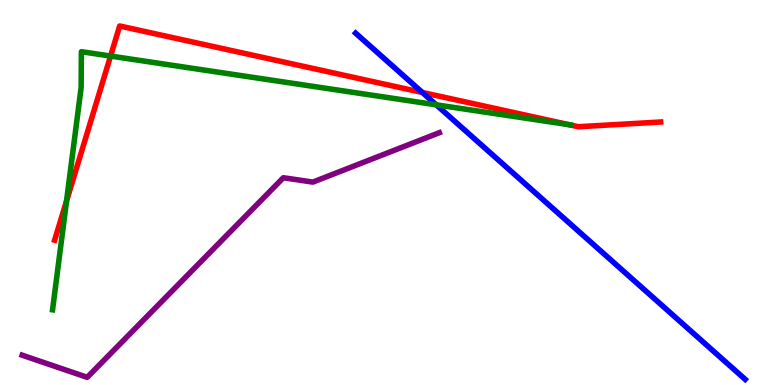[{'lines': ['blue', 'red'], 'intersections': [{'x': 5.45, 'y': 7.6}]}, {'lines': ['green', 'red'], 'intersections': [{'x': 0.859, 'y': 4.78}, {'x': 1.43, 'y': 8.54}, {'x': 7.34, 'y': 6.76}]}, {'lines': ['purple', 'red'], 'intersections': []}, {'lines': ['blue', 'green'], 'intersections': [{'x': 5.63, 'y': 7.28}]}, {'lines': ['blue', 'purple'], 'intersections': []}, {'lines': ['green', 'purple'], 'intersections': []}]